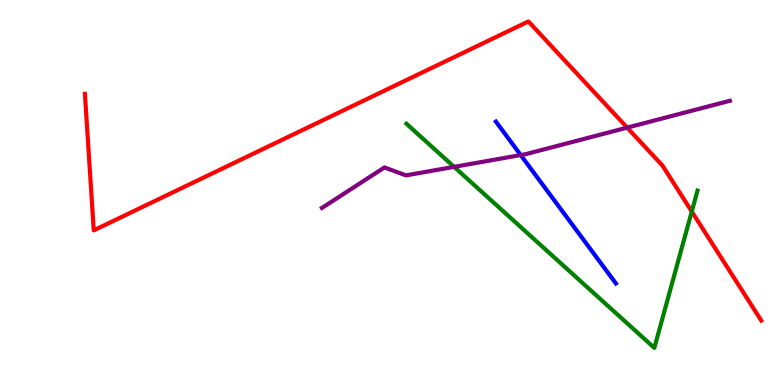[{'lines': ['blue', 'red'], 'intersections': []}, {'lines': ['green', 'red'], 'intersections': [{'x': 8.93, 'y': 4.51}]}, {'lines': ['purple', 'red'], 'intersections': [{'x': 8.09, 'y': 6.68}]}, {'lines': ['blue', 'green'], 'intersections': []}, {'lines': ['blue', 'purple'], 'intersections': [{'x': 6.72, 'y': 5.97}]}, {'lines': ['green', 'purple'], 'intersections': [{'x': 5.86, 'y': 5.67}]}]